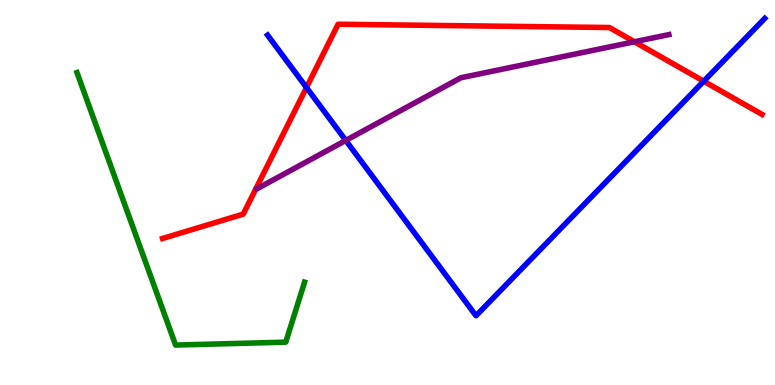[{'lines': ['blue', 'red'], 'intersections': [{'x': 3.95, 'y': 7.73}, {'x': 9.08, 'y': 7.89}]}, {'lines': ['green', 'red'], 'intersections': []}, {'lines': ['purple', 'red'], 'intersections': [{'x': 8.19, 'y': 8.92}]}, {'lines': ['blue', 'green'], 'intersections': []}, {'lines': ['blue', 'purple'], 'intersections': [{'x': 4.46, 'y': 6.35}]}, {'lines': ['green', 'purple'], 'intersections': []}]